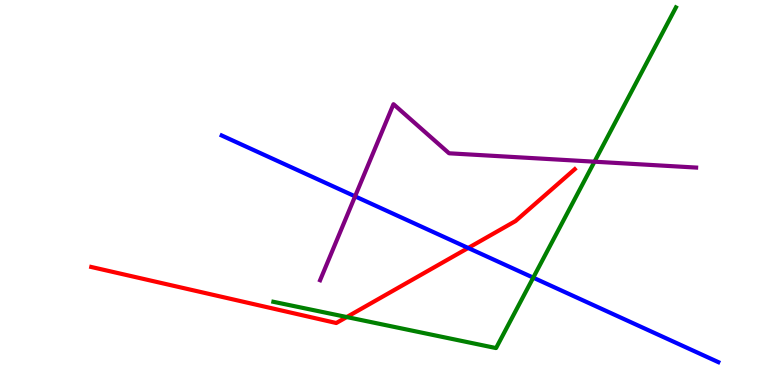[{'lines': ['blue', 'red'], 'intersections': [{'x': 6.04, 'y': 3.56}]}, {'lines': ['green', 'red'], 'intersections': [{'x': 4.47, 'y': 1.77}]}, {'lines': ['purple', 'red'], 'intersections': []}, {'lines': ['blue', 'green'], 'intersections': [{'x': 6.88, 'y': 2.79}]}, {'lines': ['blue', 'purple'], 'intersections': [{'x': 4.58, 'y': 4.9}]}, {'lines': ['green', 'purple'], 'intersections': [{'x': 7.67, 'y': 5.8}]}]